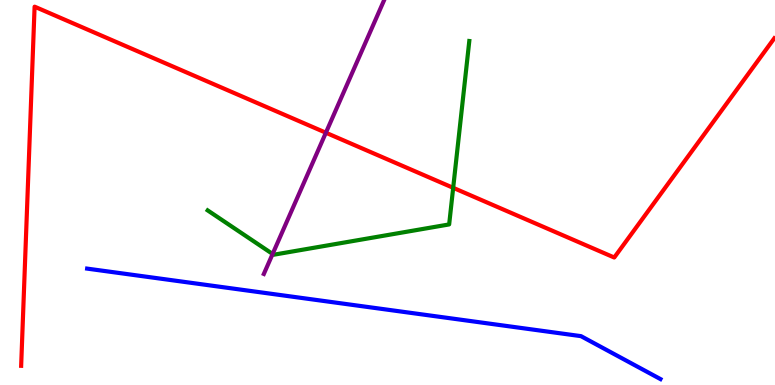[{'lines': ['blue', 'red'], 'intersections': []}, {'lines': ['green', 'red'], 'intersections': [{'x': 5.85, 'y': 5.12}]}, {'lines': ['purple', 'red'], 'intersections': [{'x': 4.2, 'y': 6.55}]}, {'lines': ['blue', 'green'], 'intersections': []}, {'lines': ['blue', 'purple'], 'intersections': []}, {'lines': ['green', 'purple'], 'intersections': [{'x': 3.52, 'y': 3.4}]}]